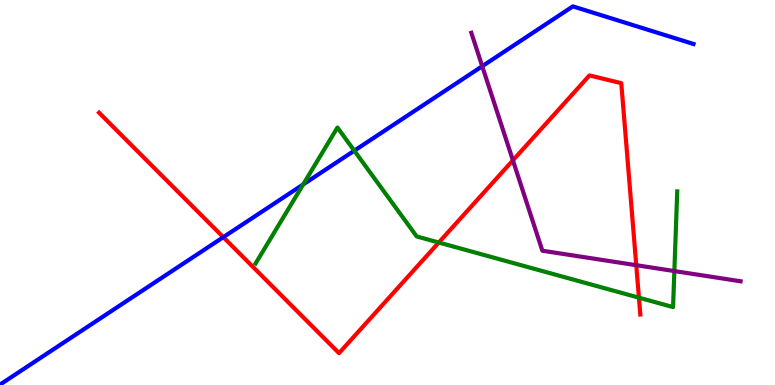[{'lines': ['blue', 'red'], 'intersections': [{'x': 2.88, 'y': 3.84}]}, {'lines': ['green', 'red'], 'intersections': [{'x': 5.66, 'y': 3.7}, {'x': 8.24, 'y': 2.27}]}, {'lines': ['purple', 'red'], 'intersections': [{'x': 6.62, 'y': 5.84}, {'x': 8.21, 'y': 3.11}]}, {'lines': ['blue', 'green'], 'intersections': [{'x': 3.91, 'y': 5.21}, {'x': 4.57, 'y': 6.09}]}, {'lines': ['blue', 'purple'], 'intersections': [{'x': 6.22, 'y': 8.28}]}, {'lines': ['green', 'purple'], 'intersections': [{'x': 8.7, 'y': 2.96}]}]